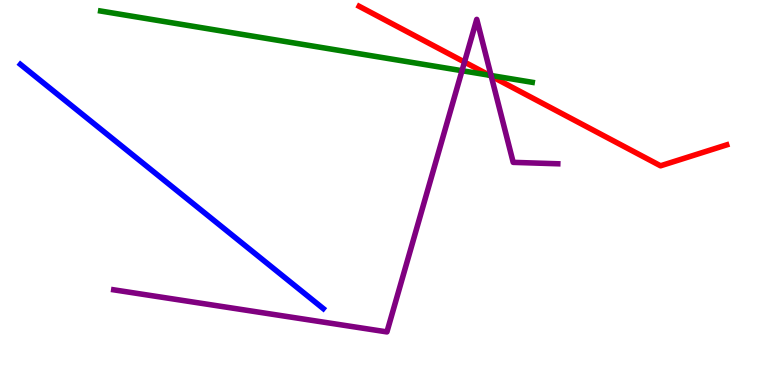[{'lines': ['blue', 'red'], 'intersections': []}, {'lines': ['green', 'red'], 'intersections': [{'x': 6.31, 'y': 8.05}]}, {'lines': ['purple', 'red'], 'intersections': [{'x': 5.99, 'y': 8.39}, {'x': 6.34, 'y': 8.02}]}, {'lines': ['blue', 'green'], 'intersections': []}, {'lines': ['blue', 'purple'], 'intersections': []}, {'lines': ['green', 'purple'], 'intersections': [{'x': 5.96, 'y': 8.16}, {'x': 6.34, 'y': 8.04}]}]